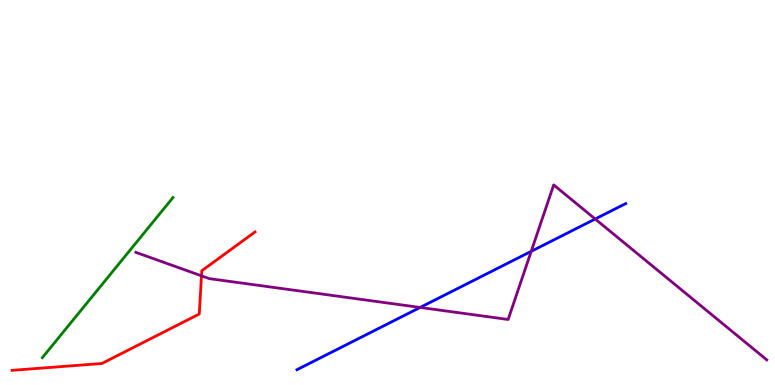[{'lines': ['blue', 'red'], 'intersections': []}, {'lines': ['green', 'red'], 'intersections': []}, {'lines': ['purple', 'red'], 'intersections': [{'x': 2.6, 'y': 2.84}]}, {'lines': ['blue', 'green'], 'intersections': []}, {'lines': ['blue', 'purple'], 'intersections': [{'x': 5.42, 'y': 2.01}, {'x': 6.85, 'y': 3.47}, {'x': 7.68, 'y': 4.31}]}, {'lines': ['green', 'purple'], 'intersections': []}]